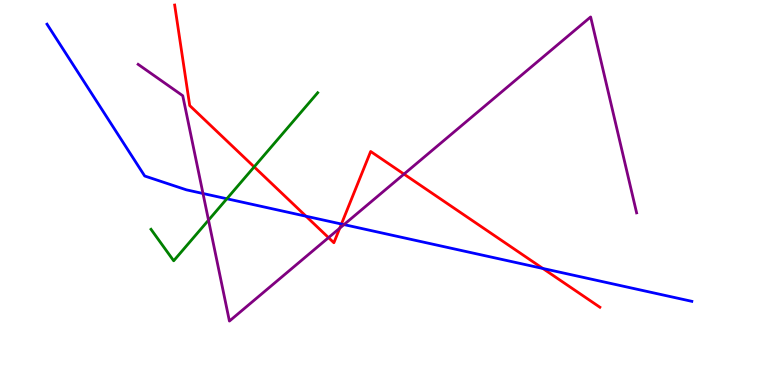[{'lines': ['blue', 'red'], 'intersections': [{'x': 3.95, 'y': 4.38}, {'x': 4.41, 'y': 4.18}, {'x': 7.0, 'y': 3.03}]}, {'lines': ['green', 'red'], 'intersections': [{'x': 3.28, 'y': 5.67}]}, {'lines': ['purple', 'red'], 'intersections': [{'x': 4.24, 'y': 3.83}, {'x': 4.38, 'y': 4.07}, {'x': 5.21, 'y': 5.48}]}, {'lines': ['blue', 'green'], 'intersections': [{'x': 2.93, 'y': 4.84}]}, {'lines': ['blue', 'purple'], 'intersections': [{'x': 2.62, 'y': 4.97}, {'x': 4.44, 'y': 4.17}]}, {'lines': ['green', 'purple'], 'intersections': [{'x': 2.69, 'y': 4.28}]}]